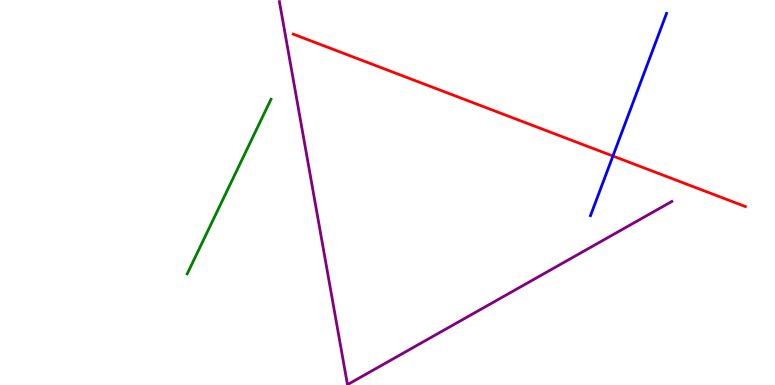[{'lines': ['blue', 'red'], 'intersections': [{'x': 7.91, 'y': 5.95}]}, {'lines': ['green', 'red'], 'intersections': []}, {'lines': ['purple', 'red'], 'intersections': []}, {'lines': ['blue', 'green'], 'intersections': []}, {'lines': ['blue', 'purple'], 'intersections': []}, {'lines': ['green', 'purple'], 'intersections': []}]